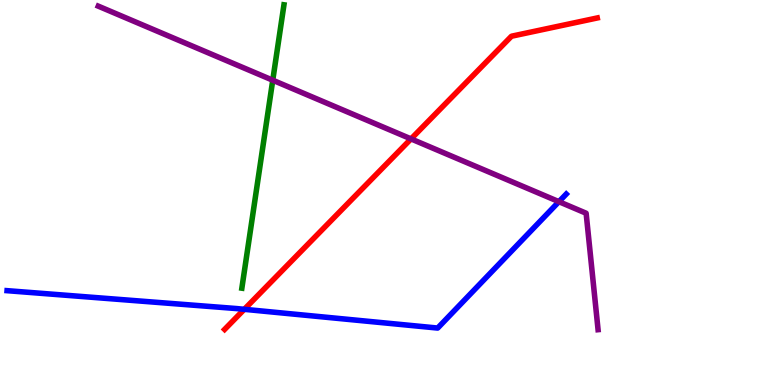[{'lines': ['blue', 'red'], 'intersections': [{'x': 3.15, 'y': 1.97}]}, {'lines': ['green', 'red'], 'intersections': []}, {'lines': ['purple', 'red'], 'intersections': [{'x': 5.3, 'y': 6.39}]}, {'lines': ['blue', 'green'], 'intersections': []}, {'lines': ['blue', 'purple'], 'intersections': [{'x': 7.21, 'y': 4.76}]}, {'lines': ['green', 'purple'], 'intersections': [{'x': 3.52, 'y': 7.92}]}]